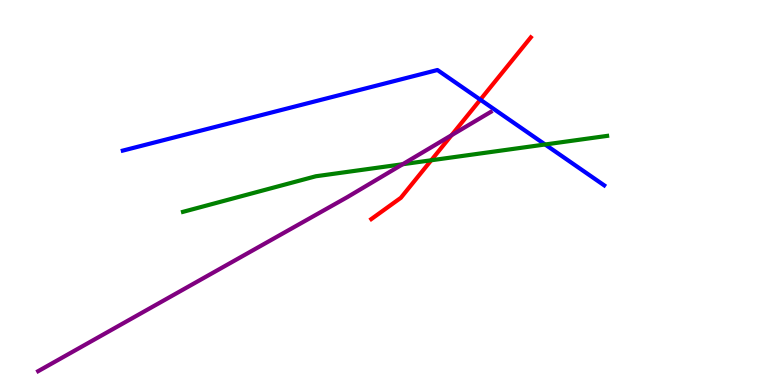[{'lines': ['blue', 'red'], 'intersections': [{'x': 6.2, 'y': 7.41}]}, {'lines': ['green', 'red'], 'intersections': [{'x': 5.56, 'y': 5.84}]}, {'lines': ['purple', 'red'], 'intersections': [{'x': 5.83, 'y': 6.49}]}, {'lines': ['blue', 'green'], 'intersections': [{'x': 7.03, 'y': 6.25}]}, {'lines': ['blue', 'purple'], 'intersections': []}, {'lines': ['green', 'purple'], 'intersections': [{'x': 5.2, 'y': 5.73}]}]